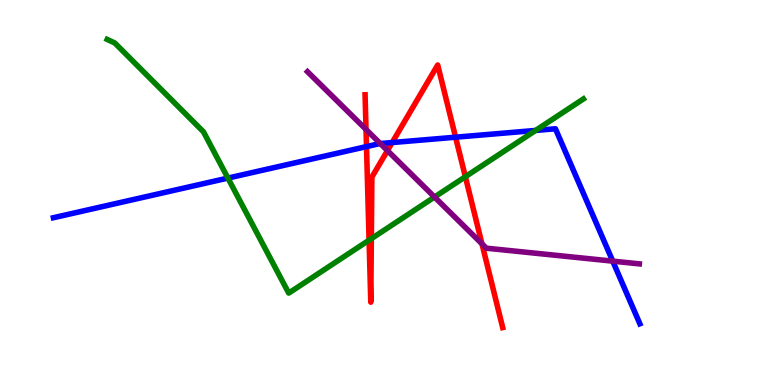[{'lines': ['blue', 'red'], 'intersections': [{'x': 4.73, 'y': 6.19}, {'x': 5.06, 'y': 6.3}, {'x': 5.88, 'y': 6.44}]}, {'lines': ['green', 'red'], 'intersections': [{'x': 4.76, 'y': 3.76}, {'x': 4.79, 'y': 3.8}, {'x': 6.0, 'y': 5.41}]}, {'lines': ['purple', 'red'], 'intersections': [{'x': 4.72, 'y': 6.64}, {'x': 5.0, 'y': 6.09}, {'x': 6.22, 'y': 3.67}]}, {'lines': ['blue', 'green'], 'intersections': [{'x': 2.94, 'y': 5.37}, {'x': 6.91, 'y': 6.61}]}, {'lines': ['blue', 'purple'], 'intersections': [{'x': 4.91, 'y': 6.27}, {'x': 7.91, 'y': 3.22}]}, {'lines': ['green', 'purple'], 'intersections': [{'x': 5.61, 'y': 4.88}]}]